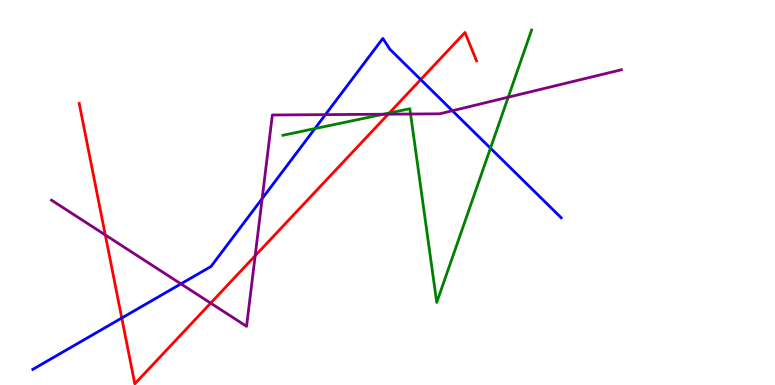[{'lines': ['blue', 'red'], 'intersections': [{'x': 1.57, 'y': 1.74}, {'x': 5.43, 'y': 7.93}]}, {'lines': ['green', 'red'], 'intersections': [{'x': 5.02, 'y': 7.06}]}, {'lines': ['purple', 'red'], 'intersections': [{'x': 1.36, 'y': 3.9}, {'x': 2.72, 'y': 2.13}, {'x': 3.29, 'y': 3.36}, {'x': 5.01, 'y': 7.03}]}, {'lines': ['blue', 'green'], 'intersections': [{'x': 4.06, 'y': 6.66}, {'x': 6.33, 'y': 6.15}]}, {'lines': ['blue', 'purple'], 'intersections': [{'x': 2.33, 'y': 2.63}, {'x': 3.38, 'y': 4.84}, {'x': 4.2, 'y': 7.02}, {'x': 5.84, 'y': 7.12}]}, {'lines': ['green', 'purple'], 'intersections': [{'x': 4.95, 'y': 7.03}, {'x': 5.3, 'y': 7.04}, {'x': 6.56, 'y': 7.48}]}]